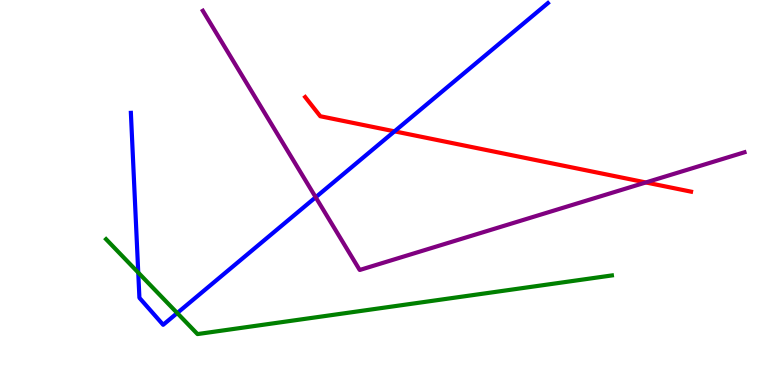[{'lines': ['blue', 'red'], 'intersections': [{'x': 5.09, 'y': 6.59}]}, {'lines': ['green', 'red'], 'intersections': []}, {'lines': ['purple', 'red'], 'intersections': [{'x': 8.33, 'y': 5.26}]}, {'lines': ['blue', 'green'], 'intersections': [{'x': 1.78, 'y': 2.92}, {'x': 2.29, 'y': 1.87}]}, {'lines': ['blue', 'purple'], 'intersections': [{'x': 4.07, 'y': 4.88}]}, {'lines': ['green', 'purple'], 'intersections': []}]